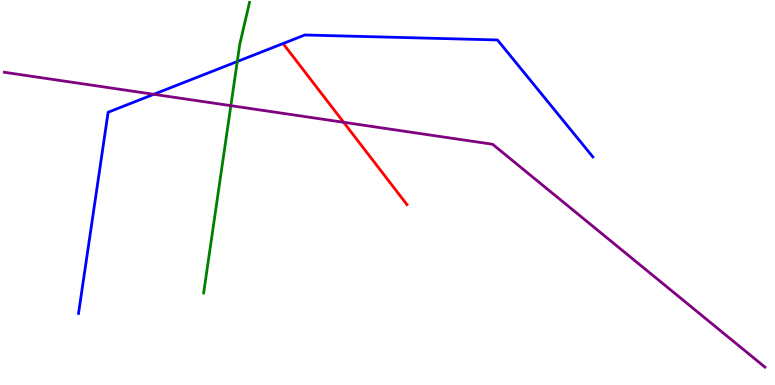[{'lines': ['blue', 'red'], 'intersections': []}, {'lines': ['green', 'red'], 'intersections': []}, {'lines': ['purple', 'red'], 'intersections': [{'x': 4.43, 'y': 6.82}]}, {'lines': ['blue', 'green'], 'intersections': [{'x': 3.06, 'y': 8.4}]}, {'lines': ['blue', 'purple'], 'intersections': [{'x': 1.98, 'y': 7.55}]}, {'lines': ['green', 'purple'], 'intersections': [{'x': 2.98, 'y': 7.26}]}]